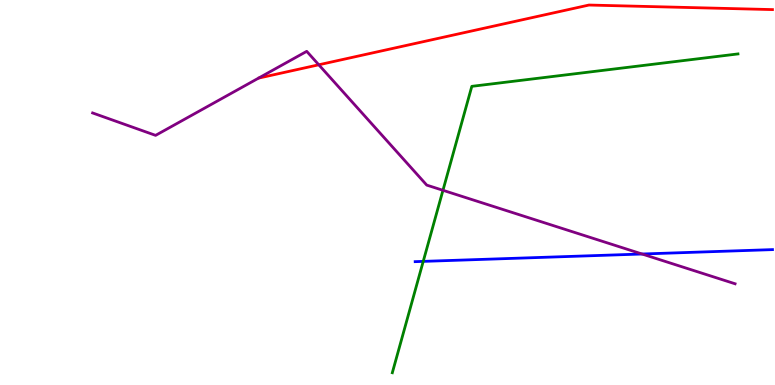[{'lines': ['blue', 'red'], 'intersections': []}, {'lines': ['green', 'red'], 'intersections': []}, {'lines': ['purple', 'red'], 'intersections': [{'x': 4.11, 'y': 8.32}]}, {'lines': ['blue', 'green'], 'intersections': [{'x': 5.46, 'y': 3.21}]}, {'lines': ['blue', 'purple'], 'intersections': [{'x': 8.28, 'y': 3.4}]}, {'lines': ['green', 'purple'], 'intersections': [{'x': 5.72, 'y': 5.06}]}]